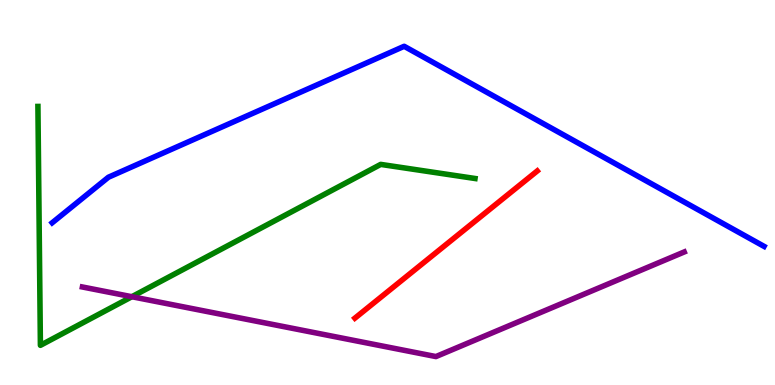[{'lines': ['blue', 'red'], 'intersections': []}, {'lines': ['green', 'red'], 'intersections': []}, {'lines': ['purple', 'red'], 'intersections': []}, {'lines': ['blue', 'green'], 'intersections': []}, {'lines': ['blue', 'purple'], 'intersections': []}, {'lines': ['green', 'purple'], 'intersections': [{'x': 1.7, 'y': 2.29}]}]